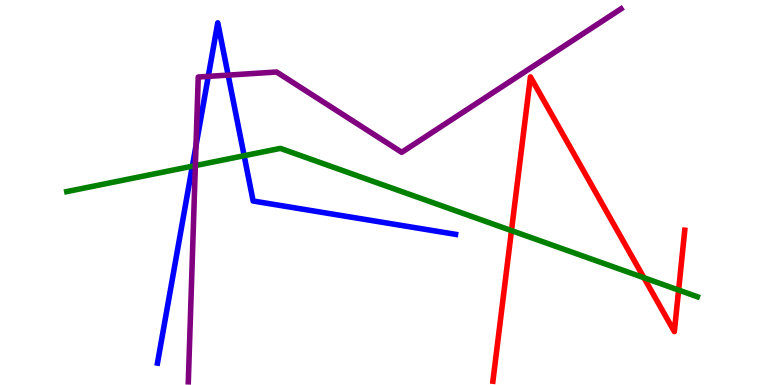[{'lines': ['blue', 'red'], 'intersections': []}, {'lines': ['green', 'red'], 'intersections': [{'x': 6.6, 'y': 4.01}, {'x': 8.31, 'y': 2.79}, {'x': 8.76, 'y': 2.47}]}, {'lines': ['purple', 'red'], 'intersections': []}, {'lines': ['blue', 'green'], 'intersections': [{'x': 2.48, 'y': 5.68}, {'x': 3.15, 'y': 5.96}]}, {'lines': ['blue', 'purple'], 'intersections': [{'x': 2.53, 'y': 6.22}, {'x': 2.69, 'y': 8.02}, {'x': 2.94, 'y': 8.05}]}, {'lines': ['green', 'purple'], 'intersections': [{'x': 2.52, 'y': 5.7}]}]